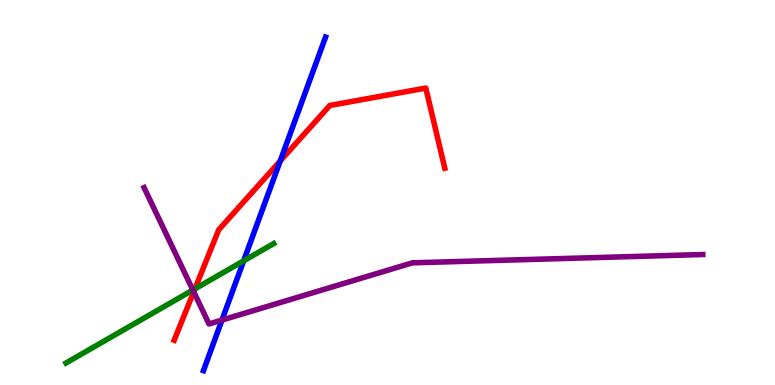[{'lines': ['blue', 'red'], 'intersections': [{'x': 3.62, 'y': 5.82}]}, {'lines': ['green', 'red'], 'intersections': [{'x': 2.51, 'y': 2.5}]}, {'lines': ['purple', 'red'], 'intersections': [{'x': 2.5, 'y': 2.42}]}, {'lines': ['blue', 'green'], 'intersections': [{'x': 3.14, 'y': 3.22}]}, {'lines': ['blue', 'purple'], 'intersections': [{'x': 2.86, 'y': 1.69}]}, {'lines': ['green', 'purple'], 'intersections': [{'x': 2.49, 'y': 2.47}]}]